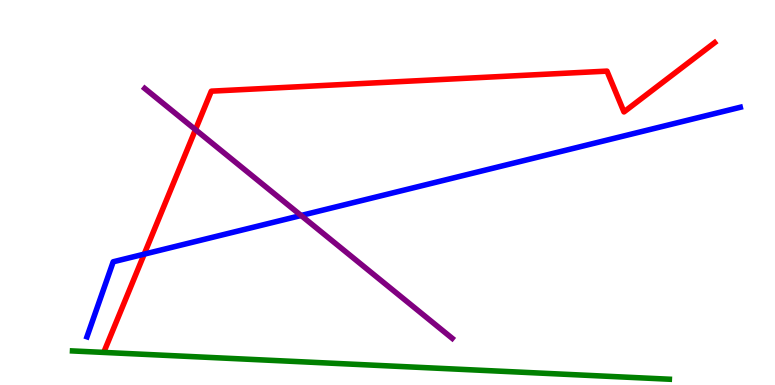[{'lines': ['blue', 'red'], 'intersections': [{'x': 1.86, 'y': 3.4}]}, {'lines': ['green', 'red'], 'intersections': []}, {'lines': ['purple', 'red'], 'intersections': [{'x': 2.52, 'y': 6.63}]}, {'lines': ['blue', 'green'], 'intersections': []}, {'lines': ['blue', 'purple'], 'intersections': [{'x': 3.88, 'y': 4.4}]}, {'lines': ['green', 'purple'], 'intersections': []}]